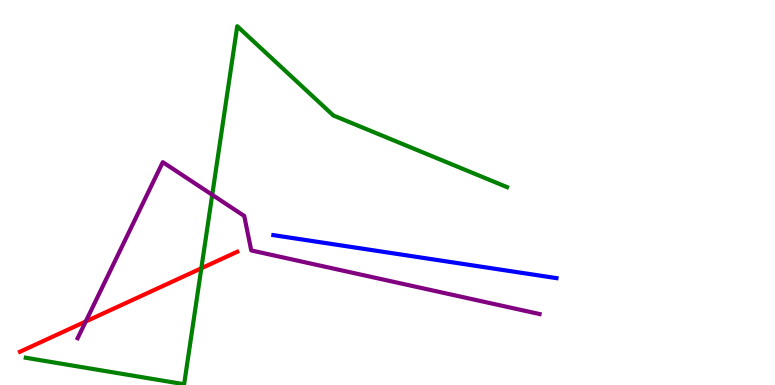[{'lines': ['blue', 'red'], 'intersections': []}, {'lines': ['green', 'red'], 'intersections': [{'x': 2.6, 'y': 3.03}]}, {'lines': ['purple', 'red'], 'intersections': [{'x': 1.11, 'y': 1.65}]}, {'lines': ['blue', 'green'], 'intersections': []}, {'lines': ['blue', 'purple'], 'intersections': []}, {'lines': ['green', 'purple'], 'intersections': [{'x': 2.74, 'y': 4.94}]}]